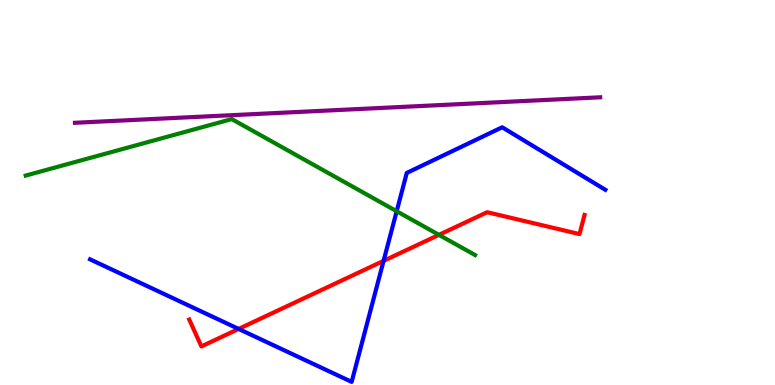[{'lines': ['blue', 'red'], 'intersections': [{'x': 3.08, 'y': 1.46}, {'x': 4.95, 'y': 3.22}]}, {'lines': ['green', 'red'], 'intersections': [{'x': 5.66, 'y': 3.9}]}, {'lines': ['purple', 'red'], 'intersections': []}, {'lines': ['blue', 'green'], 'intersections': [{'x': 5.12, 'y': 4.51}]}, {'lines': ['blue', 'purple'], 'intersections': []}, {'lines': ['green', 'purple'], 'intersections': []}]